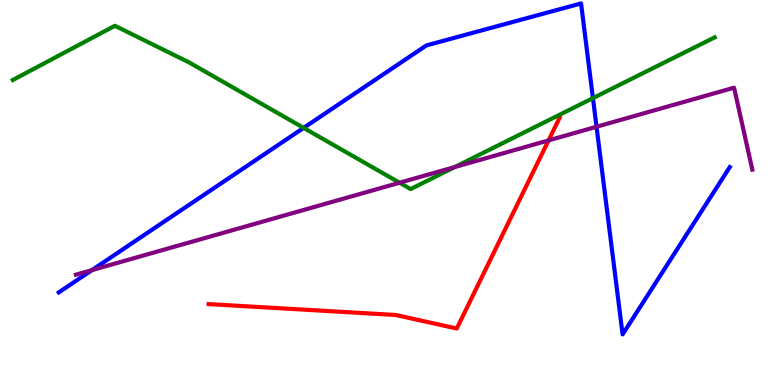[{'lines': ['blue', 'red'], 'intersections': []}, {'lines': ['green', 'red'], 'intersections': []}, {'lines': ['purple', 'red'], 'intersections': [{'x': 7.08, 'y': 6.35}]}, {'lines': ['blue', 'green'], 'intersections': [{'x': 3.92, 'y': 6.68}, {'x': 7.65, 'y': 7.45}]}, {'lines': ['blue', 'purple'], 'intersections': [{'x': 1.19, 'y': 2.98}, {'x': 7.7, 'y': 6.71}]}, {'lines': ['green', 'purple'], 'intersections': [{'x': 5.16, 'y': 5.25}, {'x': 5.87, 'y': 5.66}]}]